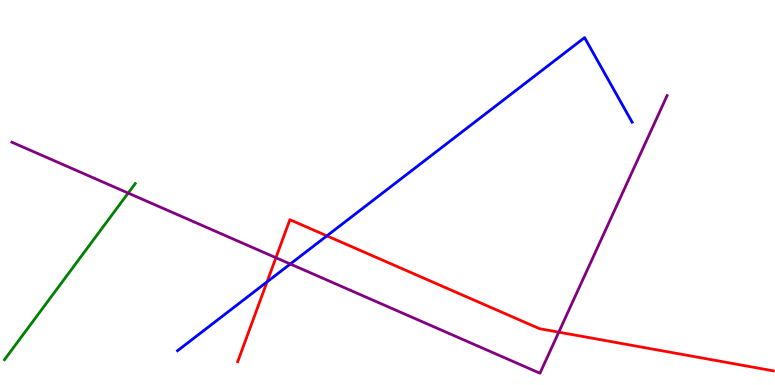[{'lines': ['blue', 'red'], 'intersections': [{'x': 3.45, 'y': 2.68}, {'x': 4.22, 'y': 3.87}]}, {'lines': ['green', 'red'], 'intersections': []}, {'lines': ['purple', 'red'], 'intersections': [{'x': 3.56, 'y': 3.31}, {'x': 7.21, 'y': 1.37}]}, {'lines': ['blue', 'green'], 'intersections': []}, {'lines': ['blue', 'purple'], 'intersections': [{'x': 3.75, 'y': 3.14}]}, {'lines': ['green', 'purple'], 'intersections': [{'x': 1.65, 'y': 4.98}]}]